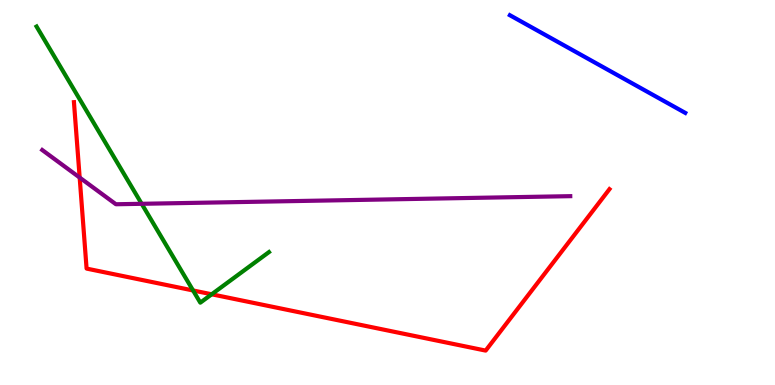[{'lines': ['blue', 'red'], 'intersections': []}, {'lines': ['green', 'red'], 'intersections': [{'x': 2.49, 'y': 2.46}, {'x': 2.73, 'y': 2.36}]}, {'lines': ['purple', 'red'], 'intersections': [{'x': 1.03, 'y': 5.39}]}, {'lines': ['blue', 'green'], 'intersections': []}, {'lines': ['blue', 'purple'], 'intersections': []}, {'lines': ['green', 'purple'], 'intersections': [{'x': 1.83, 'y': 4.71}]}]